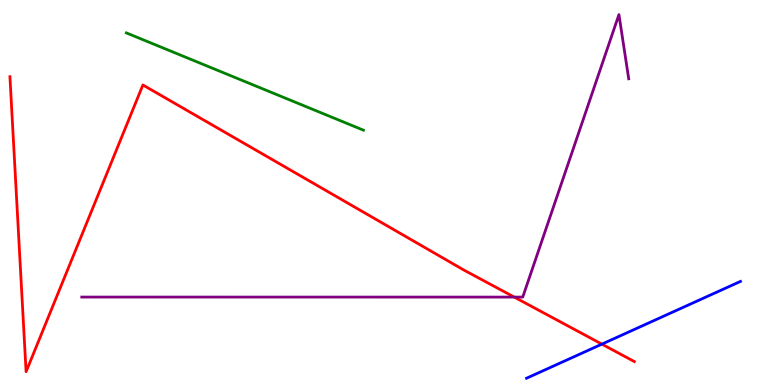[{'lines': ['blue', 'red'], 'intersections': [{'x': 7.77, 'y': 1.06}]}, {'lines': ['green', 'red'], 'intersections': []}, {'lines': ['purple', 'red'], 'intersections': [{'x': 6.64, 'y': 2.28}]}, {'lines': ['blue', 'green'], 'intersections': []}, {'lines': ['blue', 'purple'], 'intersections': []}, {'lines': ['green', 'purple'], 'intersections': []}]